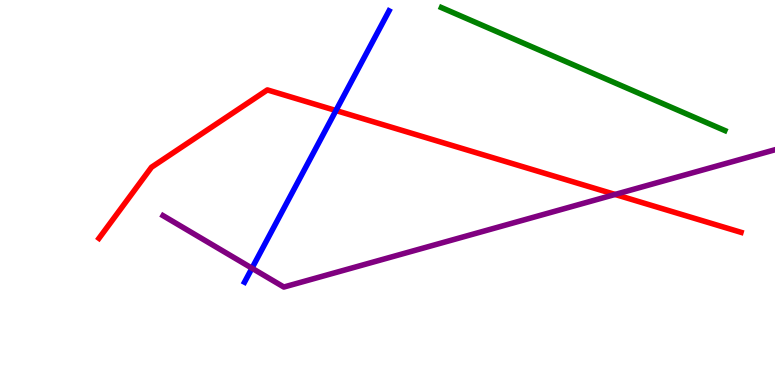[{'lines': ['blue', 'red'], 'intersections': [{'x': 4.33, 'y': 7.13}]}, {'lines': ['green', 'red'], 'intersections': []}, {'lines': ['purple', 'red'], 'intersections': [{'x': 7.94, 'y': 4.95}]}, {'lines': ['blue', 'green'], 'intersections': []}, {'lines': ['blue', 'purple'], 'intersections': [{'x': 3.25, 'y': 3.03}]}, {'lines': ['green', 'purple'], 'intersections': []}]